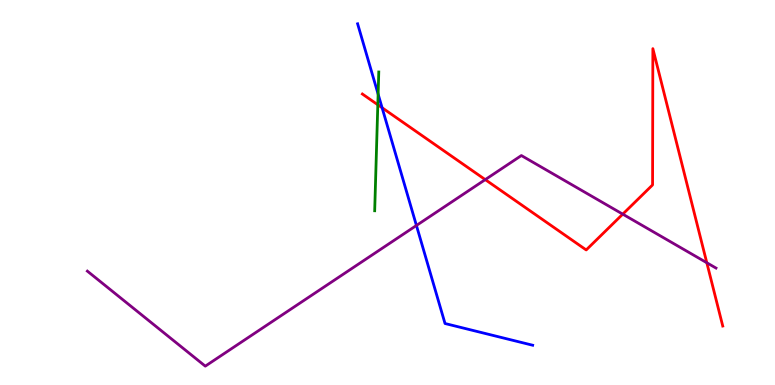[{'lines': ['blue', 'red'], 'intersections': [{'x': 4.93, 'y': 7.2}]}, {'lines': ['green', 'red'], 'intersections': [{'x': 4.87, 'y': 7.28}]}, {'lines': ['purple', 'red'], 'intersections': [{'x': 6.26, 'y': 5.33}, {'x': 8.04, 'y': 4.44}, {'x': 9.12, 'y': 3.18}]}, {'lines': ['blue', 'green'], 'intersections': [{'x': 4.88, 'y': 7.56}]}, {'lines': ['blue', 'purple'], 'intersections': [{'x': 5.37, 'y': 4.14}]}, {'lines': ['green', 'purple'], 'intersections': []}]